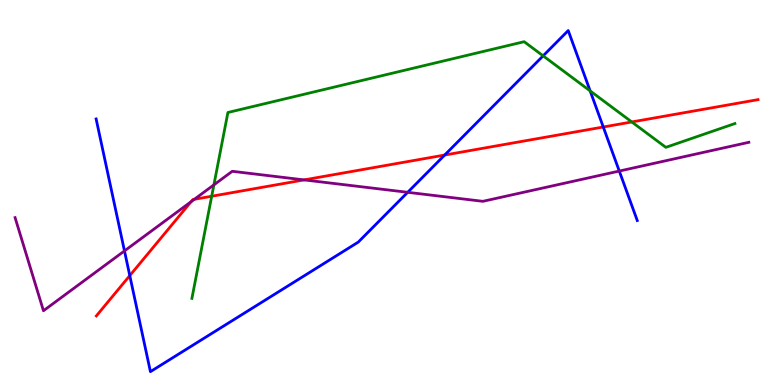[{'lines': ['blue', 'red'], 'intersections': [{'x': 1.67, 'y': 2.84}, {'x': 5.74, 'y': 5.97}, {'x': 7.78, 'y': 6.7}]}, {'lines': ['green', 'red'], 'intersections': [{'x': 2.73, 'y': 4.9}, {'x': 8.15, 'y': 6.83}]}, {'lines': ['purple', 'red'], 'intersections': [{'x': 2.47, 'y': 4.76}, {'x': 2.51, 'y': 4.82}, {'x': 3.92, 'y': 5.33}]}, {'lines': ['blue', 'green'], 'intersections': [{'x': 7.01, 'y': 8.55}, {'x': 7.61, 'y': 7.64}]}, {'lines': ['blue', 'purple'], 'intersections': [{'x': 1.61, 'y': 3.48}, {'x': 5.26, 'y': 5.0}, {'x': 7.99, 'y': 5.56}]}, {'lines': ['green', 'purple'], 'intersections': [{'x': 2.76, 'y': 5.2}]}]